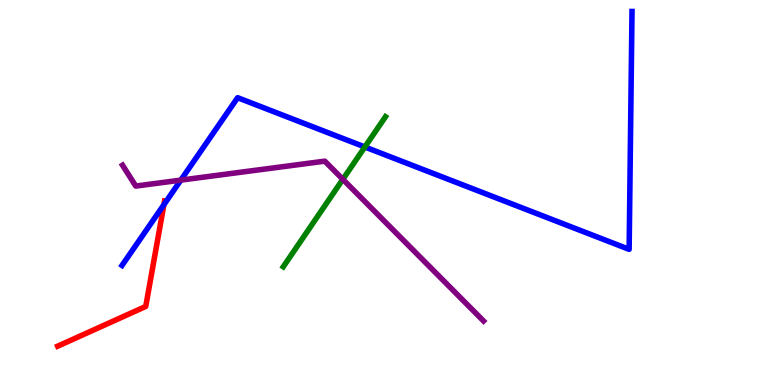[{'lines': ['blue', 'red'], 'intersections': [{'x': 2.11, 'y': 4.68}]}, {'lines': ['green', 'red'], 'intersections': []}, {'lines': ['purple', 'red'], 'intersections': []}, {'lines': ['blue', 'green'], 'intersections': [{'x': 4.71, 'y': 6.18}]}, {'lines': ['blue', 'purple'], 'intersections': [{'x': 2.33, 'y': 5.32}]}, {'lines': ['green', 'purple'], 'intersections': [{'x': 4.42, 'y': 5.34}]}]